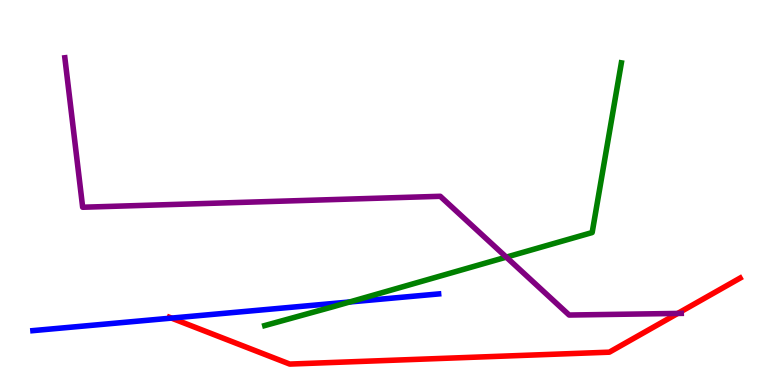[{'lines': ['blue', 'red'], 'intersections': [{'x': 2.21, 'y': 1.74}]}, {'lines': ['green', 'red'], 'intersections': []}, {'lines': ['purple', 'red'], 'intersections': [{'x': 8.74, 'y': 1.86}]}, {'lines': ['blue', 'green'], 'intersections': [{'x': 4.51, 'y': 2.16}]}, {'lines': ['blue', 'purple'], 'intersections': []}, {'lines': ['green', 'purple'], 'intersections': [{'x': 6.53, 'y': 3.32}]}]